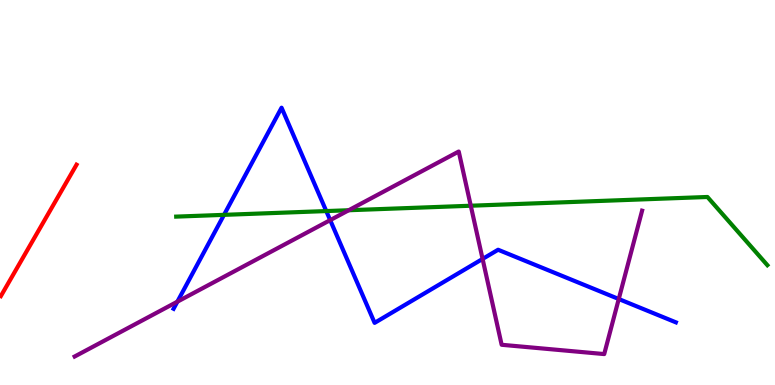[{'lines': ['blue', 'red'], 'intersections': []}, {'lines': ['green', 'red'], 'intersections': []}, {'lines': ['purple', 'red'], 'intersections': []}, {'lines': ['blue', 'green'], 'intersections': [{'x': 2.89, 'y': 4.42}, {'x': 4.21, 'y': 4.52}]}, {'lines': ['blue', 'purple'], 'intersections': [{'x': 2.29, 'y': 2.16}, {'x': 4.26, 'y': 4.28}, {'x': 6.23, 'y': 3.27}, {'x': 7.98, 'y': 2.23}]}, {'lines': ['green', 'purple'], 'intersections': [{'x': 4.5, 'y': 4.54}, {'x': 6.07, 'y': 4.66}]}]